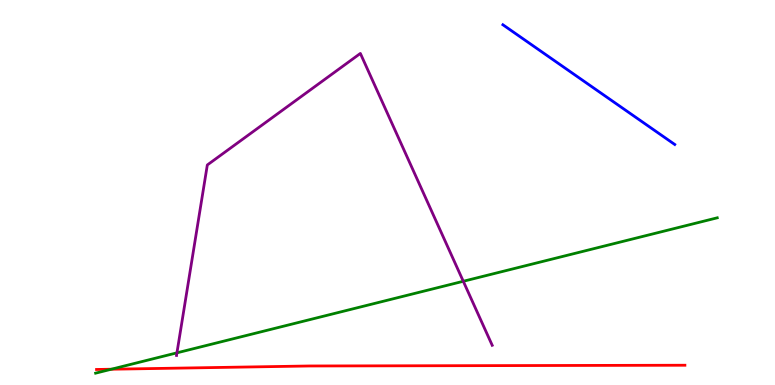[{'lines': ['blue', 'red'], 'intersections': []}, {'lines': ['green', 'red'], 'intersections': [{'x': 1.44, 'y': 0.41}]}, {'lines': ['purple', 'red'], 'intersections': []}, {'lines': ['blue', 'green'], 'intersections': []}, {'lines': ['blue', 'purple'], 'intersections': []}, {'lines': ['green', 'purple'], 'intersections': [{'x': 2.28, 'y': 0.835}, {'x': 5.98, 'y': 2.69}]}]